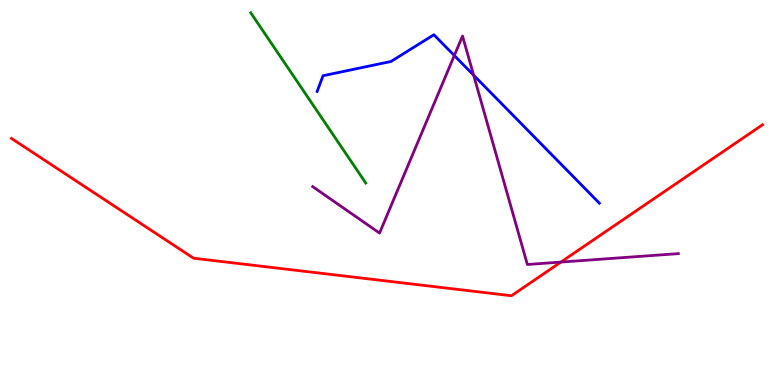[{'lines': ['blue', 'red'], 'intersections': []}, {'lines': ['green', 'red'], 'intersections': []}, {'lines': ['purple', 'red'], 'intersections': [{'x': 7.24, 'y': 3.19}]}, {'lines': ['blue', 'green'], 'intersections': []}, {'lines': ['blue', 'purple'], 'intersections': [{'x': 5.86, 'y': 8.56}, {'x': 6.11, 'y': 8.05}]}, {'lines': ['green', 'purple'], 'intersections': []}]